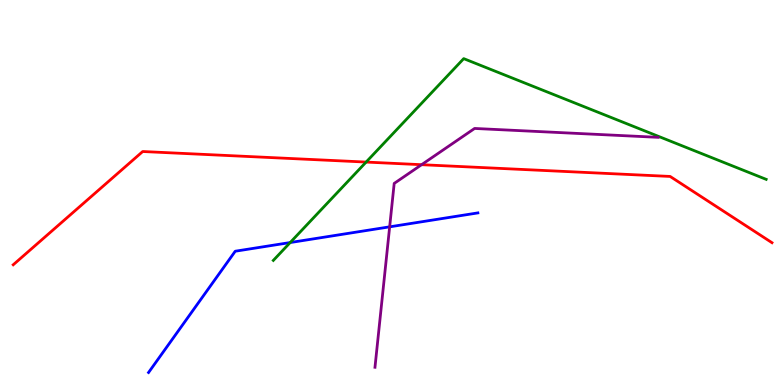[{'lines': ['blue', 'red'], 'intersections': []}, {'lines': ['green', 'red'], 'intersections': [{'x': 4.72, 'y': 5.79}]}, {'lines': ['purple', 'red'], 'intersections': [{'x': 5.44, 'y': 5.72}]}, {'lines': ['blue', 'green'], 'intersections': [{'x': 3.74, 'y': 3.7}]}, {'lines': ['blue', 'purple'], 'intersections': [{'x': 5.03, 'y': 4.11}]}, {'lines': ['green', 'purple'], 'intersections': []}]